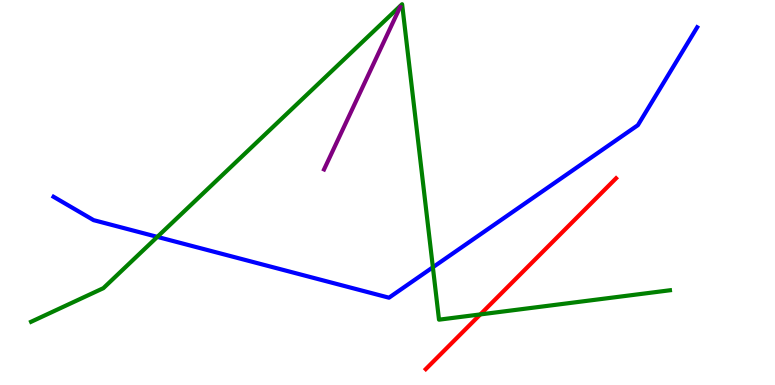[{'lines': ['blue', 'red'], 'intersections': []}, {'lines': ['green', 'red'], 'intersections': [{'x': 6.2, 'y': 1.83}]}, {'lines': ['purple', 'red'], 'intersections': []}, {'lines': ['blue', 'green'], 'intersections': [{'x': 2.03, 'y': 3.85}, {'x': 5.59, 'y': 3.06}]}, {'lines': ['blue', 'purple'], 'intersections': []}, {'lines': ['green', 'purple'], 'intersections': []}]